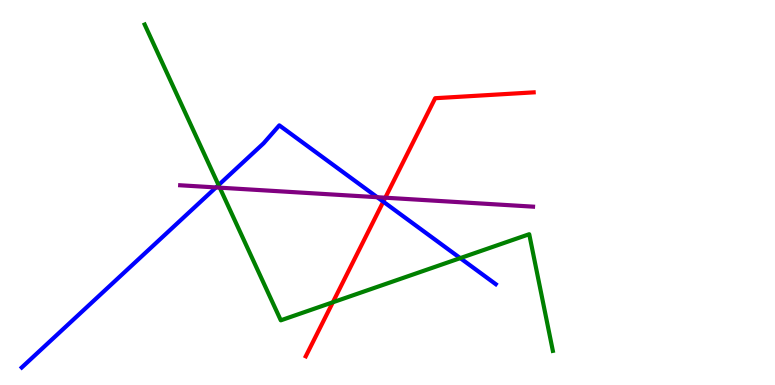[{'lines': ['blue', 'red'], 'intersections': [{'x': 4.95, 'y': 4.76}]}, {'lines': ['green', 'red'], 'intersections': [{'x': 4.29, 'y': 2.15}]}, {'lines': ['purple', 'red'], 'intersections': [{'x': 4.97, 'y': 4.86}]}, {'lines': ['blue', 'green'], 'intersections': [{'x': 2.82, 'y': 5.19}, {'x': 5.94, 'y': 3.3}]}, {'lines': ['blue', 'purple'], 'intersections': [{'x': 2.79, 'y': 5.13}, {'x': 4.87, 'y': 4.88}]}, {'lines': ['green', 'purple'], 'intersections': [{'x': 2.84, 'y': 5.13}]}]